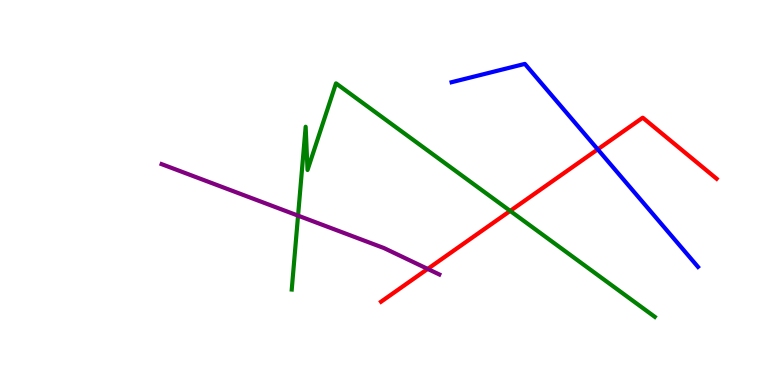[{'lines': ['blue', 'red'], 'intersections': [{'x': 7.71, 'y': 6.12}]}, {'lines': ['green', 'red'], 'intersections': [{'x': 6.58, 'y': 4.52}]}, {'lines': ['purple', 'red'], 'intersections': [{'x': 5.52, 'y': 3.02}]}, {'lines': ['blue', 'green'], 'intersections': []}, {'lines': ['blue', 'purple'], 'intersections': []}, {'lines': ['green', 'purple'], 'intersections': [{'x': 3.85, 'y': 4.4}]}]